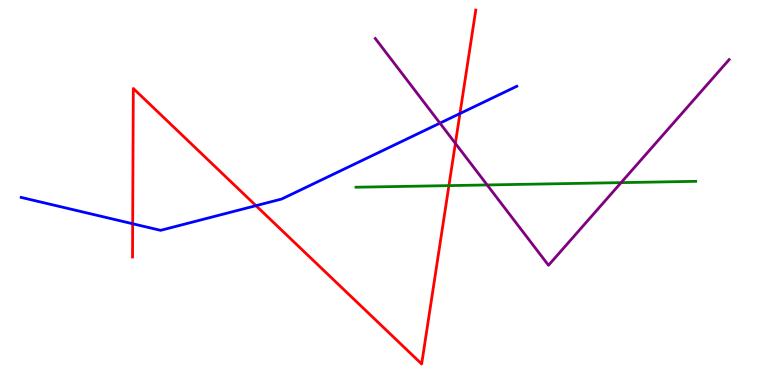[{'lines': ['blue', 'red'], 'intersections': [{'x': 1.71, 'y': 4.19}, {'x': 3.3, 'y': 4.66}, {'x': 5.93, 'y': 7.05}]}, {'lines': ['green', 'red'], 'intersections': [{'x': 5.79, 'y': 5.18}]}, {'lines': ['purple', 'red'], 'intersections': [{'x': 5.88, 'y': 6.28}]}, {'lines': ['blue', 'green'], 'intersections': []}, {'lines': ['blue', 'purple'], 'intersections': [{'x': 5.68, 'y': 6.8}]}, {'lines': ['green', 'purple'], 'intersections': [{'x': 6.29, 'y': 5.2}, {'x': 8.01, 'y': 5.26}]}]